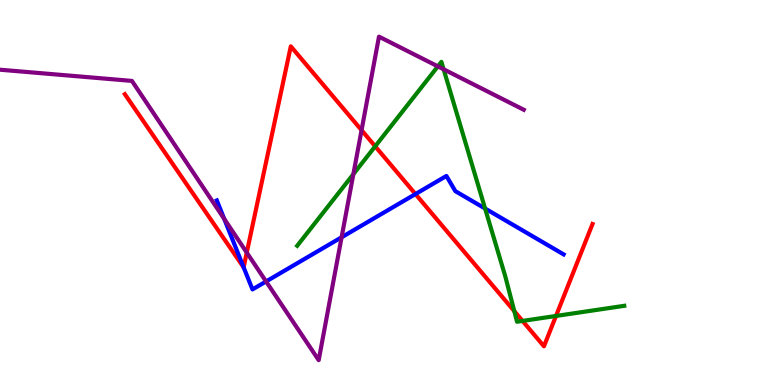[{'lines': ['blue', 'red'], 'intersections': [{'x': 3.14, 'y': 3.06}, {'x': 5.36, 'y': 4.96}]}, {'lines': ['green', 'red'], 'intersections': [{'x': 4.84, 'y': 6.2}, {'x': 6.64, 'y': 1.92}, {'x': 6.74, 'y': 1.66}, {'x': 7.17, 'y': 1.79}]}, {'lines': ['purple', 'red'], 'intersections': [{'x': 3.18, 'y': 3.44}, {'x': 4.67, 'y': 6.62}]}, {'lines': ['blue', 'green'], 'intersections': [{'x': 6.26, 'y': 4.58}]}, {'lines': ['blue', 'purple'], 'intersections': [{'x': 2.89, 'y': 4.31}, {'x': 3.43, 'y': 2.69}, {'x': 4.41, 'y': 3.84}]}, {'lines': ['green', 'purple'], 'intersections': [{'x': 4.56, 'y': 5.48}, {'x': 5.65, 'y': 8.28}, {'x': 5.72, 'y': 8.2}]}]